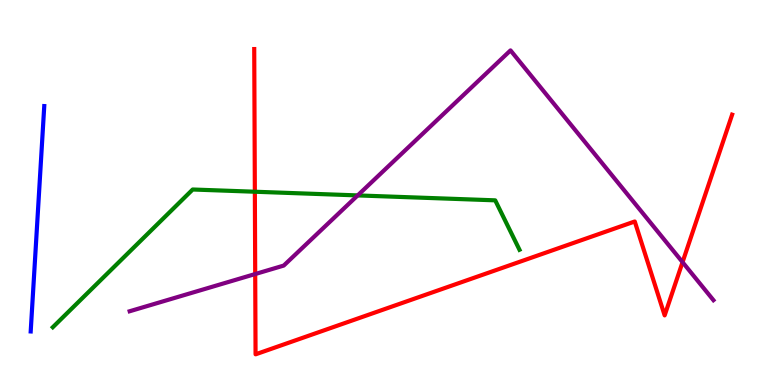[{'lines': ['blue', 'red'], 'intersections': []}, {'lines': ['green', 'red'], 'intersections': [{'x': 3.29, 'y': 5.02}]}, {'lines': ['purple', 'red'], 'intersections': [{'x': 3.29, 'y': 2.88}, {'x': 8.81, 'y': 3.19}]}, {'lines': ['blue', 'green'], 'intersections': []}, {'lines': ['blue', 'purple'], 'intersections': []}, {'lines': ['green', 'purple'], 'intersections': [{'x': 4.62, 'y': 4.92}]}]